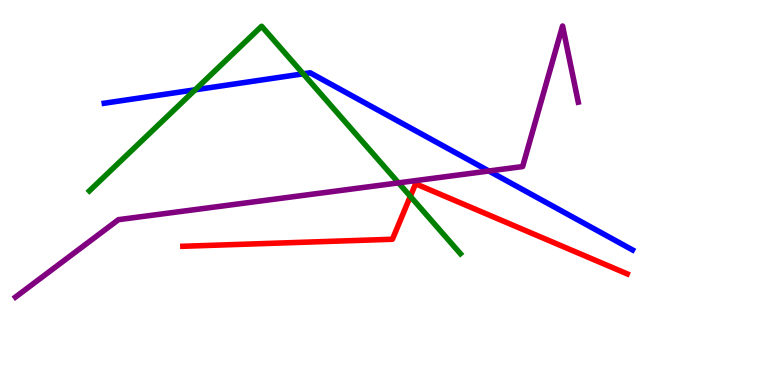[{'lines': ['blue', 'red'], 'intersections': []}, {'lines': ['green', 'red'], 'intersections': [{'x': 5.29, 'y': 4.9}]}, {'lines': ['purple', 'red'], 'intersections': []}, {'lines': ['blue', 'green'], 'intersections': [{'x': 2.52, 'y': 7.67}, {'x': 3.91, 'y': 8.08}]}, {'lines': ['blue', 'purple'], 'intersections': [{'x': 6.31, 'y': 5.56}]}, {'lines': ['green', 'purple'], 'intersections': [{'x': 5.14, 'y': 5.25}]}]